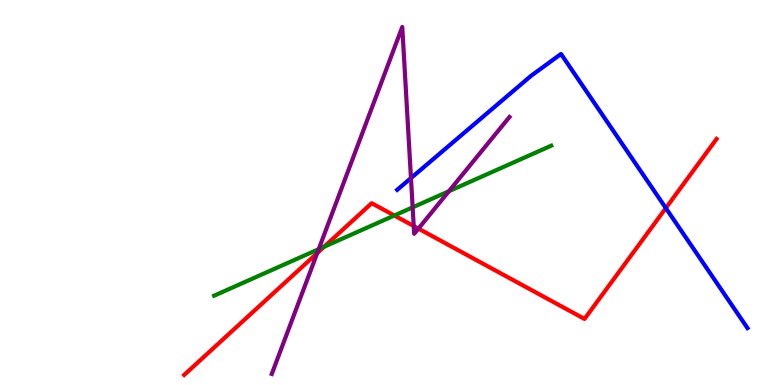[{'lines': ['blue', 'red'], 'intersections': [{'x': 8.59, 'y': 4.6}]}, {'lines': ['green', 'red'], 'intersections': [{'x': 4.18, 'y': 3.59}, {'x': 5.09, 'y': 4.4}]}, {'lines': ['purple', 'red'], 'intersections': [{'x': 4.09, 'y': 3.43}, {'x': 5.34, 'y': 4.13}, {'x': 5.4, 'y': 4.06}]}, {'lines': ['blue', 'green'], 'intersections': []}, {'lines': ['blue', 'purple'], 'intersections': [{'x': 5.3, 'y': 5.37}]}, {'lines': ['green', 'purple'], 'intersections': [{'x': 4.11, 'y': 3.53}, {'x': 5.32, 'y': 4.61}, {'x': 5.79, 'y': 5.03}]}]